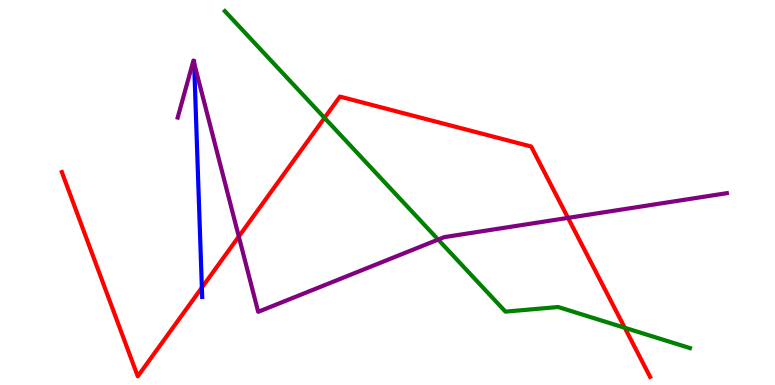[{'lines': ['blue', 'red'], 'intersections': [{'x': 2.6, 'y': 2.53}]}, {'lines': ['green', 'red'], 'intersections': [{'x': 4.19, 'y': 6.94}, {'x': 8.06, 'y': 1.49}]}, {'lines': ['purple', 'red'], 'intersections': [{'x': 3.08, 'y': 3.86}, {'x': 7.33, 'y': 4.34}]}, {'lines': ['blue', 'green'], 'intersections': []}, {'lines': ['blue', 'purple'], 'intersections': [{'x': 2.5, 'y': 8.36}]}, {'lines': ['green', 'purple'], 'intersections': [{'x': 5.65, 'y': 3.78}]}]